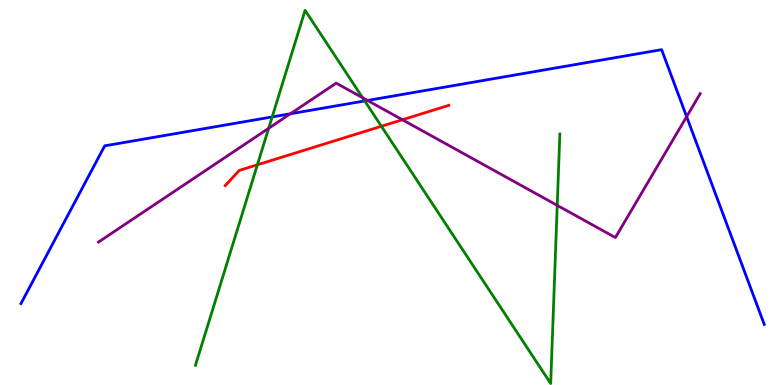[{'lines': ['blue', 'red'], 'intersections': []}, {'lines': ['green', 'red'], 'intersections': [{'x': 3.32, 'y': 5.72}, {'x': 4.92, 'y': 6.72}]}, {'lines': ['purple', 'red'], 'intersections': [{'x': 5.19, 'y': 6.89}]}, {'lines': ['blue', 'green'], 'intersections': [{'x': 3.51, 'y': 6.96}, {'x': 4.71, 'y': 7.38}]}, {'lines': ['blue', 'purple'], 'intersections': [{'x': 3.75, 'y': 7.04}, {'x': 4.74, 'y': 7.39}, {'x': 8.86, 'y': 6.97}]}, {'lines': ['green', 'purple'], 'intersections': [{'x': 3.47, 'y': 6.67}, {'x': 4.68, 'y': 7.46}, {'x': 7.19, 'y': 4.67}]}]